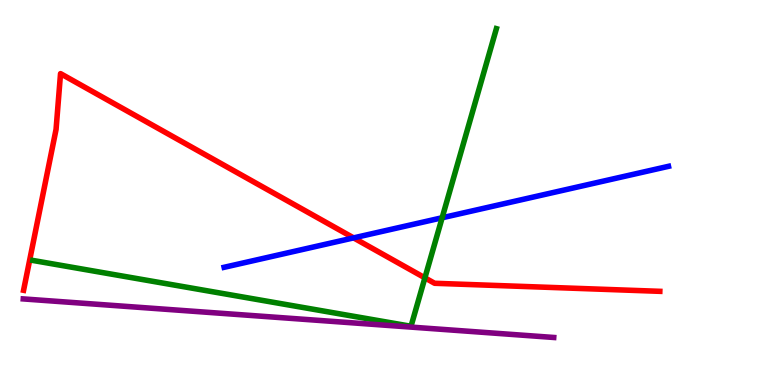[{'lines': ['blue', 'red'], 'intersections': [{'x': 4.56, 'y': 3.82}]}, {'lines': ['green', 'red'], 'intersections': [{'x': 5.48, 'y': 2.78}]}, {'lines': ['purple', 'red'], 'intersections': []}, {'lines': ['blue', 'green'], 'intersections': [{'x': 5.71, 'y': 4.34}]}, {'lines': ['blue', 'purple'], 'intersections': []}, {'lines': ['green', 'purple'], 'intersections': []}]